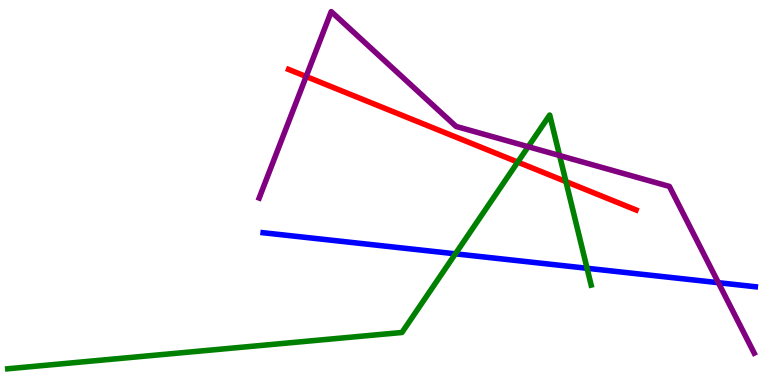[{'lines': ['blue', 'red'], 'intersections': []}, {'lines': ['green', 'red'], 'intersections': [{'x': 6.68, 'y': 5.79}, {'x': 7.3, 'y': 5.28}]}, {'lines': ['purple', 'red'], 'intersections': [{'x': 3.95, 'y': 8.01}]}, {'lines': ['blue', 'green'], 'intersections': [{'x': 5.88, 'y': 3.41}, {'x': 7.58, 'y': 3.03}]}, {'lines': ['blue', 'purple'], 'intersections': [{'x': 9.27, 'y': 2.66}]}, {'lines': ['green', 'purple'], 'intersections': [{'x': 6.82, 'y': 6.19}, {'x': 7.22, 'y': 5.96}]}]